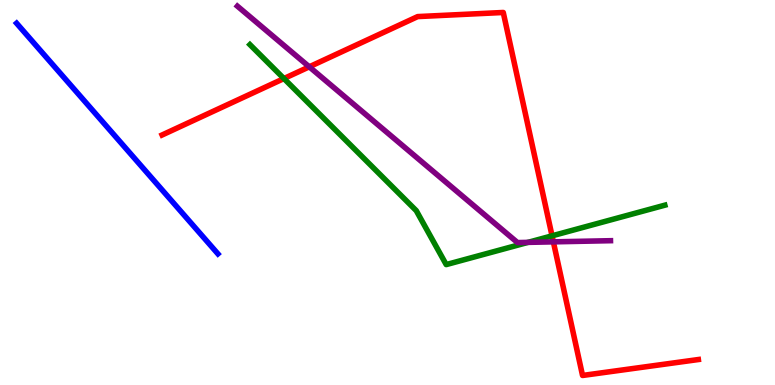[{'lines': ['blue', 'red'], 'intersections': []}, {'lines': ['green', 'red'], 'intersections': [{'x': 3.66, 'y': 7.96}, {'x': 7.12, 'y': 3.87}]}, {'lines': ['purple', 'red'], 'intersections': [{'x': 3.99, 'y': 8.26}, {'x': 7.14, 'y': 3.72}]}, {'lines': ['blue', 'green'], 'intersections': []}, {'lines': ['blue', 'purple'], 'intersections': []}, {'lines': ['green', 'purple'], 'intersections': [{'x': 6.81, 'y': 3.7}]}]